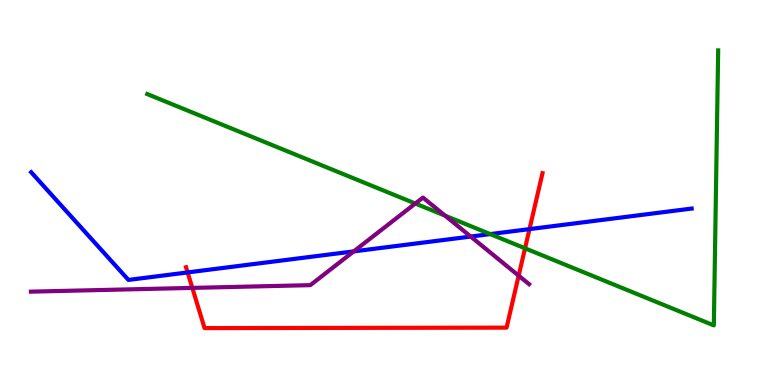[{'lines': ['blue', 'red'], 'intersections': [{'x': 2.42, 'y': 2.92}, {'x': 6.83, 'y': 4.05}]}, {'lines': ['green', 'red'], 'intersections': [{'x': 6.77, 'y': 3.55}]}, {'lines': ['purple', 'red'], 'intersections': [{'x': 2.48, 'y': 2.52}, {'x': 6.69, 'y': 2.84}]}, {'lines': ['blue', 'green'], 'intersections': [{'x': 6.33, 'y': 3.92}]}, {'lines': ['blue', 'purple'], 'intersections': [{'x': 4.56, 'y': 3.47}, {'x': 6.07, 'y': 3.86}]}, {'lines': ['green', 'purple'], 'intersections': [{'x': 5.36, 'y': 4.71}, {'x': 5.74, 'y': 4.4}]}]